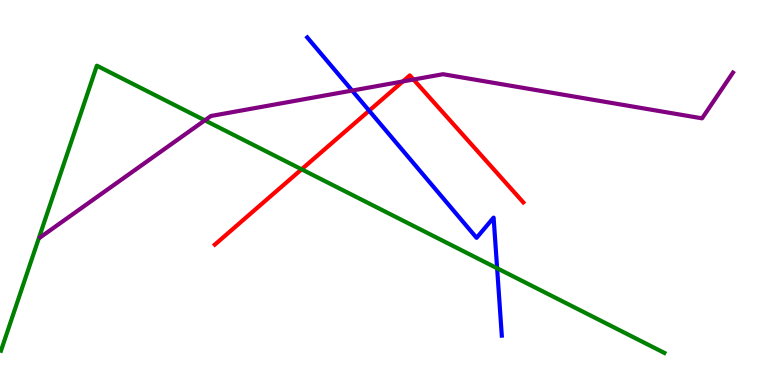[{'lines': ['blue', 'red'], 'intersections': [{'x': 4.76, 'y': 7.12}]}, {'lines': ['green', 'red'], 'intersections': [{'x': 3.89, 'y': 5.6}]}, {'lines': ['purple', 'red'], 'intersections': [{'x': 5.2, 'y': 7.88}, {'x': 5.34, 'y': 7.93}]}, {'lines': ['blue', 'green'], 'intersections': [{'x': 6.41, 'y': 3.03}]}, {'lines': ['blue', 'purple'], 'intersections': [{'x': 4.54, 'y': 7.65}]}, {'lines': ['green', 'purple'], 'intersections': [{'x': 2.64, 'y': 6.87}]}]